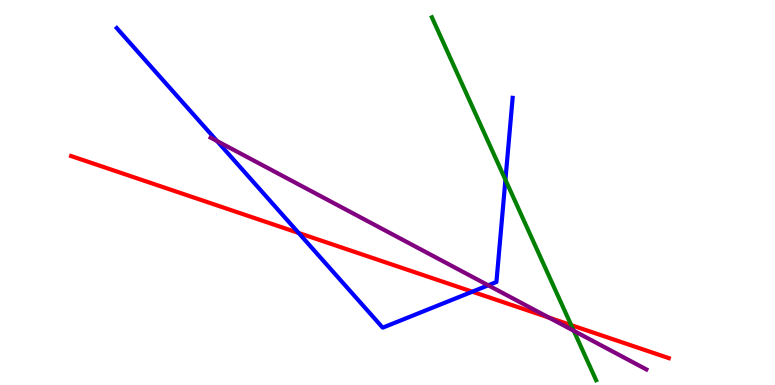[{'lines': ['blue', 'red'], 'intersections': [{'x': 3.85, 'y': 3.95}, {'x': 6.09, 'y': 2.42}]}, {'lines': ['green', 'red'], 'intersections': [{'x': 7.37, 'y': 1.56}]}, {'lines': ['purple', 'red'], 'intersections': [{'x': 7.08, 'y': 1.75}]}, {'lines': ['blue', 'green'], 'intersections': [{'x': 6.52, 'y': 5.33}]}, {'lines': ['blue', 'purple'], 'intersections': [{'x': 2.8, 'y': 6.34}, {'x': 6.3, 'y': 2.59}]}, {'lines': ['green', 'purple'], 'intersections': [{'x': 7.4, 'y': 1.41}]}]